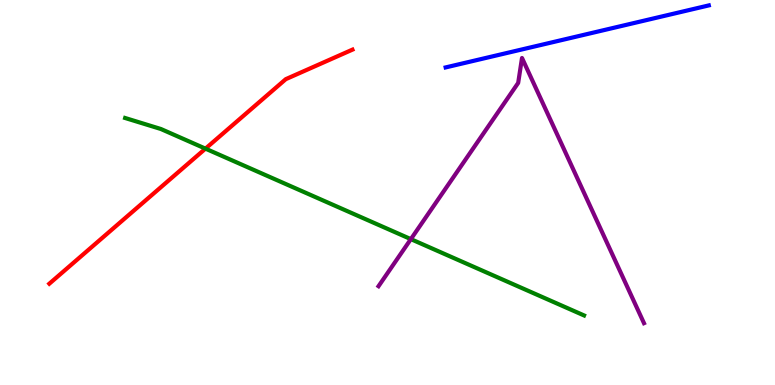[{'lines': ['blue', 'red'], 'intersections': []}, {'lines': ['green', 'red'], 'intersections': [{'x': 2.65, 'y': 6.14}]}, {'lines': ['purple', 'red'], 'intersections': []}, {'lines': ['blue', 'green'], 'intersections': []}, {'lines': ['blue', 'purple'], 'intersections': []}, {'lines': ['green', 'purple'], 'intersections': [{'x': 5.3, 'y': 3.79}]}]